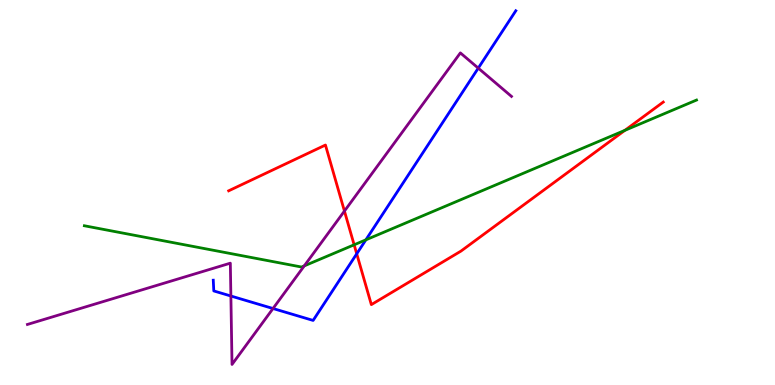[{'lines': ['blue', 'red'], 'intersections': [{'x': 4.6, 'y': 3.41}]}, {'lines': ['green', 'red'], 'intersections': [{'x': 4.57, 'y': 3.64}, {'x': 8.06, 'y': 6.61}]}, {'lines': ['purple', 'red'], 'intersections': [{'x': 4.44, 'y': 4.52}]}, {'lines': ['blue', 'green'], 'intersections': [{'x': 4.72, 'y': 3.77}]}, {'lines': ['blue', 'purple'], 'intersections': [{'x': 2.98, 'y': 2.31}, {'x': 3.52, 'y': 1.99}, {'x': 6.17, 'y': 8.23}]}, {'lines': ['green', 'purple'], 'intersections': [{'x': 3.93, 'y': 3.09}]}]